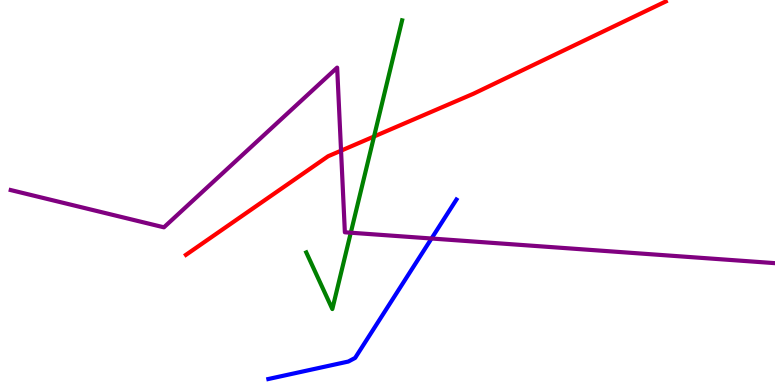[{'lines': ['blue', 'red'], 'intersections': []}, {'lines': ['green', 'red'], 'intersections': [{'x': 4.83, 'y': 6.45}]}, {'lines': ['purple', 'red'], 'intersections': [{'x': 4.4, 'y': 6.09}]}, {'lines': ['blue', 'green'], 'intersections': []}, {'lines': ['blue', 'purple'], 'intersections': [{'x': 5.57, 'y': 3.81}]}, {'lines': ['green', 'purple'], 'intersections': [{'x': 4.53, 'y': 3.96}]}]